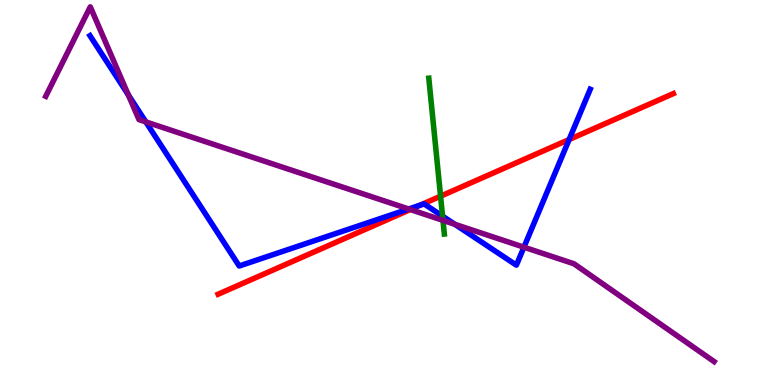[{'lines': ['blue', 'red'], 'intersections': [{'x': 5.42, 'y': 4.67}, {'x': 7.34, 'y': 6.38}]}, {'lines': ['green', 'red'], 'intersections': [{'x': 5.68, 'y': 4.9}]}, {'lines': ['purple', 'red'], 'intersections': [{'x': 5.29, 'y': 4.56}]}, {'lines': ['blue', 'green'], 'intersections': [{'x': 5.71, 'y': 4.39}]}, {'lines': ['blue', 'purple'], 'intersections': [{'x': 1.66, 'y': 7.54}, {'x': 1.88, 'y': 6.83}, {'x': 5.27, 'y': 4.57}, {'x': 5.87, 'y': 4.17}, {'x': 6.76, 'y': 3.58}]}, {'lines': ['green', 'purple'], 'intersections': [{'x': 5.72, 'y': 4.28}]}]